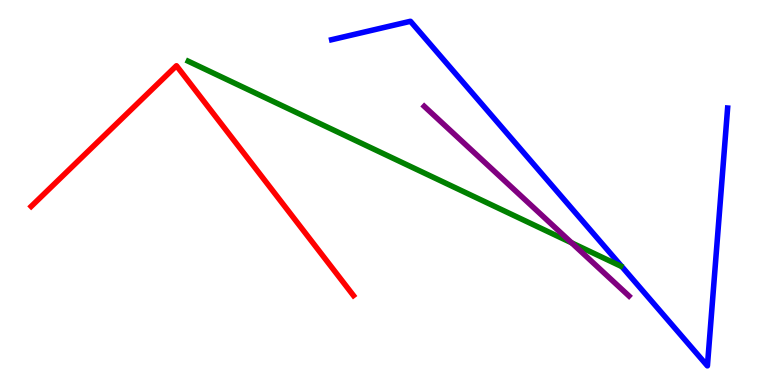[{'lines': ['blue', 'red'], 'intersections': []}, {'lines': ['green', 'red'], 'intersections': []}, {'lines': ['purple', 'red'], 'intersections': []}, {'lines': ['blue', 'green'], 'intersections': []}, {'lines': ['blue', 'purple'], 'intersections': []}, {'lines': ['green', 'purple'], 'intersections': [{'x': 7.38, 'y': 3.69}]}]